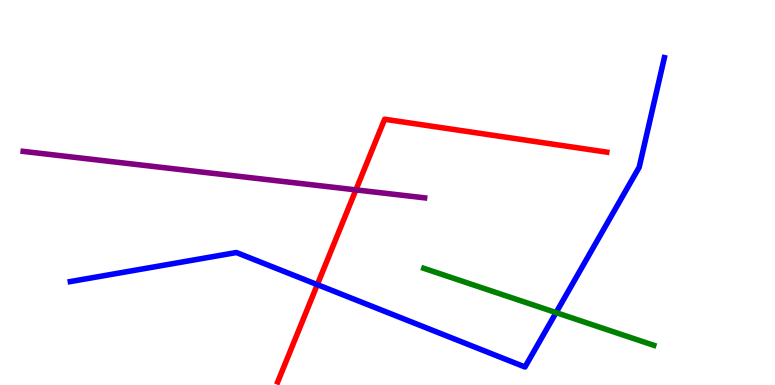[{'lines': ['blue', 'red'], 'intersections': [{'x': 4.09, 'y': 2.61}]}, {'lines': ['green', 'red'], 'intersections': []}, {'lines': ['purple', 'red'], 'intersections': [{'x': 4.59, 'y': 5.07}]}, {'lines': ['blue', 'green'], 'intersections': [{'x': 7.18, 'y': 1.88}]}, {'lines': ['blue', 'purple'], 'intersections': []}, {'lines': ['green', 'purple'], 'intersections': []}]